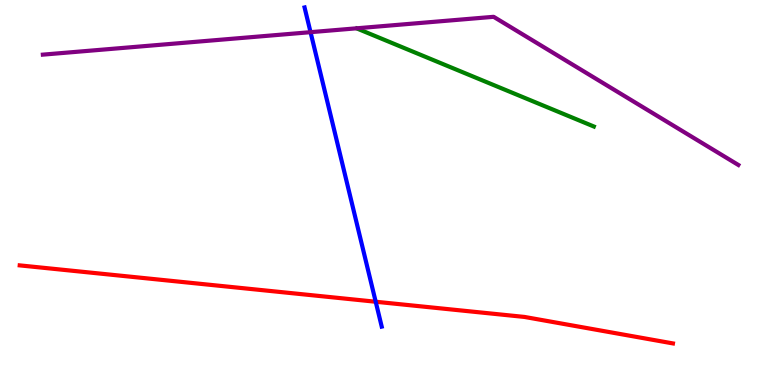[{'lines': ['blue', 'red'], 'intersections': [{'x': 4.85, 'y': 2.16}]}, {'lines': ['green', 'red'], 'intersections': []}, {'lines': ['purple', 'red'], 'intersections': []}, {'lines': ['blue', 'green'], 'intersections': []}, {'lines': ['blue', 'purple'], 'intersections': [{'x': 4.01, 'y': 9.16}]}, {'lines': ['green', 'purple'], 'intersections': []}]